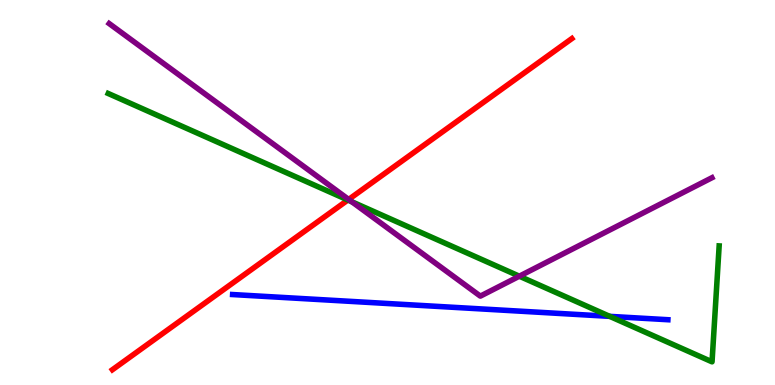[{'lines': ['blue', 'red'], 'intersections': []}, {'lines': ['green', 'red'], 'intersections': [{'x': 4.49, 'y': 4.81}]}, {'lines': ['purple', 'red'], 'intersections': [{'x': 4.5, 'y': 4.82}]}, {'lines': ['blue', 'green'], 'intersections': [{'x': 7.87, 'y': 1.78}]}, {'lines': ['blue', 'purple'], 'intersections': []}, {'lines': ['green', 'purple'], 'intersections': [{'x': 4.54, 'y': 4.76}, {'x': 6.7, 'y': 2.83}]}]